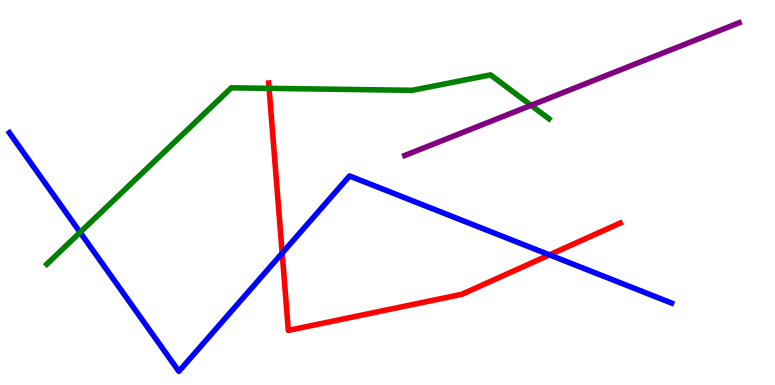[{'lines': ['blue', 'red'], 'intersections': [{'x': 3.64, 'y': 3.43}, {'x': 7.09, 'y': 3.38}]}, {'lines': ['green', 'red'], 'intersections': [{'x': 3.47, 'y': 7.71}]}, {'lines': ['purple', 'red'], 'intersections': []}, {'lines': ['blue', 'green'], 'intersections': [{'x': 1.03, 'y': 3.96}]}, {'lines': ['blue', 'purple'], 'intersections': []}, {'lines': ['green', 'purple'], 'intersections': [{'x': 6.85, 'y': 7.26}]}]